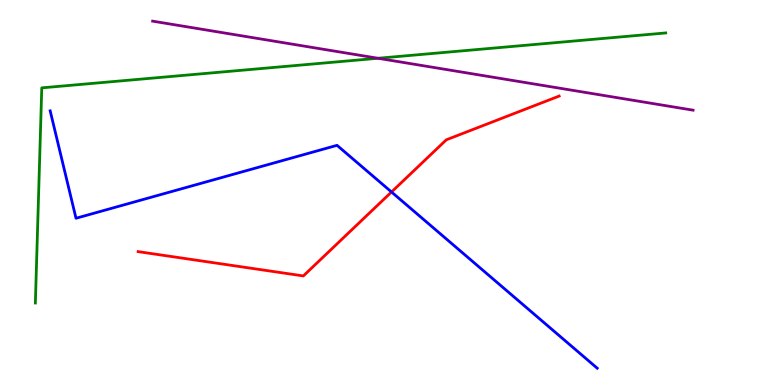[{'lines': ['blue', 'red'], 'intersections': [{'x': 5.05, 'y': 5.01}]}, {'lines': ['green', 'red'], 'intersections': []}, {'lines': ['purple', 'red'], 'intersections': []}, {'lines': ['blue', 'green'], 'intersections': []}, {'lines': ['blue', 'purple'], 'intersections': []}, {'lines': ['green', 'purple'], 'intersections': [{'x': 4.88, 'y': 8.49}]}]